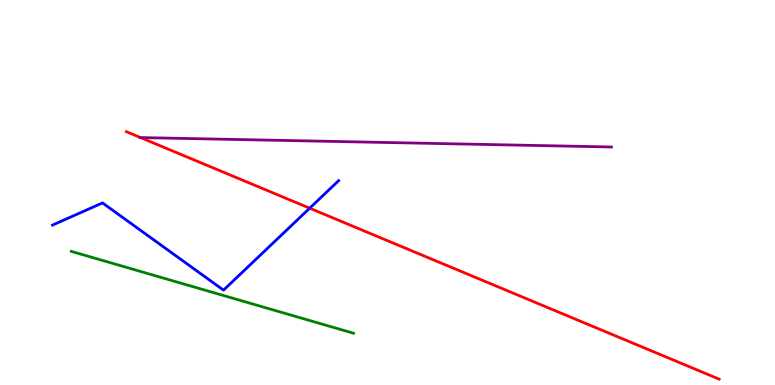[{'lines': ['blue', 'red'], 'intersections': [{'x': 4.0, 'y': 4.59}]}, {'lines': ['green', 'red'], 'intersections': []}, {'lines': ['purple', 'red'], 'intersections': [{'x': 1.81, 'y': 6.43}]}, {'lines': ['blue', 'green'], 'intersections': []}, {'lines': ['blue', 'purple'], 'intersections': []}, {'lines': ['green', 'purple'], 'intersections': []}]